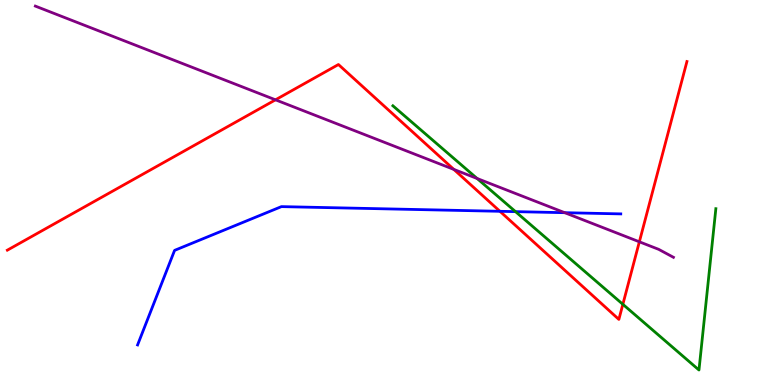[{'lines': ['blue', 'red'], 'intersections': [{'x': 6.45, 'y': 4.51}]}, {'lines': ['green', 'red'], 'intersections': [{'x': 8.04, 'y': 2.1}]}, {'lines': ['purple', 'red'], 'intersections': [{'x': 3.55, 'y': 7.41}, {'x': 5.86, 'y': 5.6}, {'x': 8.25, 'y': 3.72}]}, {'lines': ['blue', 'green'], 'intersections': [{'x': 6.65, 'y': 4.5}]}, {'lines': ['blue', 'purple'], 'intersections': [{'x': 7.29, 'y': 4.48}]}, {'lines': ['green', 'purple'], 'intersections': [{'x': 6.16, 'y': 5.36}]}]